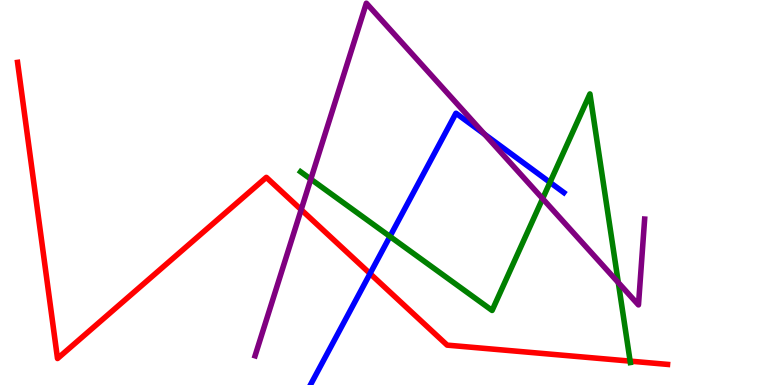[{'lines': ['blue', 'red'], 'intersections': [{'x': 4.77, 'y': 2.89}]}, {'lines': ['green', 'red'], 'intersections': [{'x': 8.13, 'y': 0.62}]}, {'lines': ['purple', 'red'], 'intersections': [{'x': 3.89, 'y': 4.55}]}, {'lines': ['blue', 'green'], 'intersections': [{'x': 5.03, 'y': 3.86}, {'x': 7.1, 'y': 5.26}]}, {'lines': ['blue', 'purple'], 'intersections': [{'x': 6.25, 'y': 6.51}]}, {'lines': ['green', 'purple'], 'intersections': [{'x': 4.01, 'y': 5.35}, {'x': 7.0, 'y': 4.84}, {'x': 7.98, 'y': 2.66}]}]